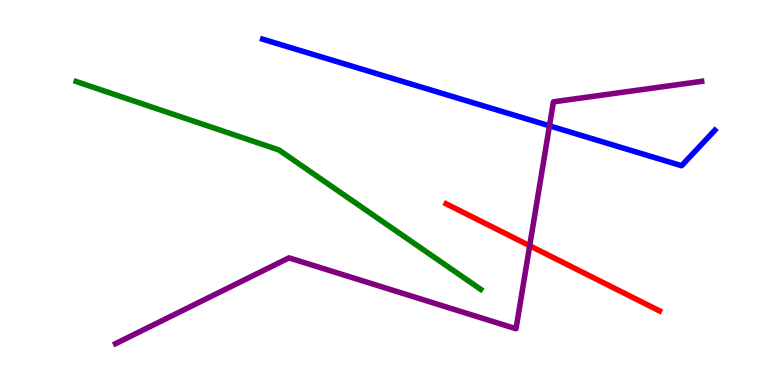[{'lines': ['blue', 'red'], 'intersections': []}, {'lines': ['green', 'red'], 'intersections': []}, {'lines': ['purple', 'red'], 'intersections': [{'x': 6.83, 'y': 3.62}]}, {'lines': ['blue', 'green'], 'intersections': []}, {'lines': ['blue', 'purple'], 'intersections': [{'x': 7.09, 'y': 6.73}]}, {'lines': ['green', 'purple'], 'intersections': []}]